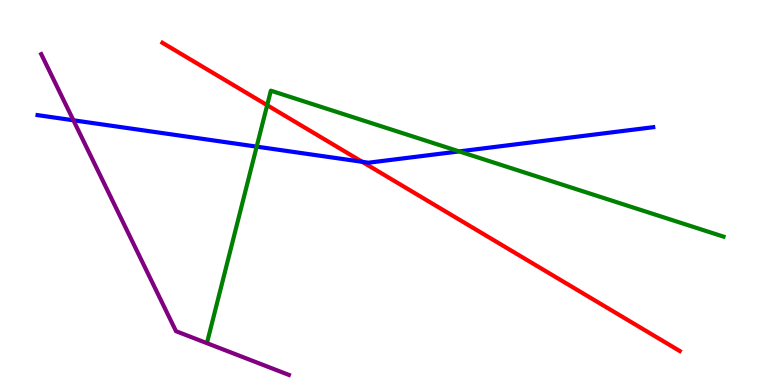[{'lines': ['blue', 'red'], 'intersections': [{'x': 4.67, 'y': 5.8}]}, {'lines': ['green', 'red'], 'intersections': [{'x': 3.45, 'y': 7.27}]}, {'lines': ['purple', 'red'], 'intersections': []}, {'lines': ['blue', 'green'], 'intersections': [{'x': 3.31, 'y': 6.19}, {'x': 5.92, 'y': 6.07}]}, {'lines': ['blue', 'purple'], 'intersections': [{'x': 0.947, 'y': 6.88}]}, {'lines': ['green', 'purple'], 'intersections': []}]